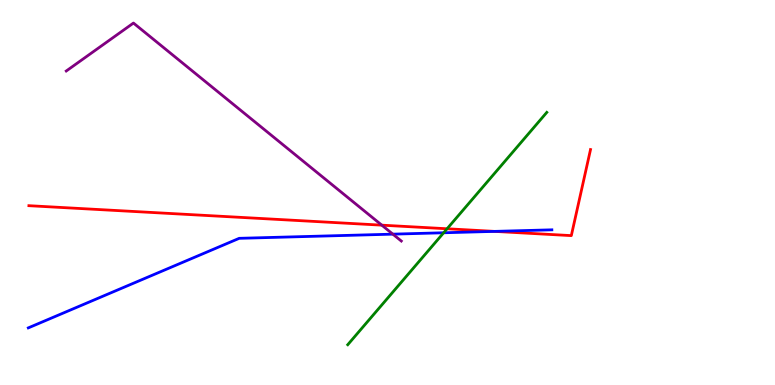[{'lines': ['blue', 'red'], 'intersections': [{'x': 6.38, 'y': 3.99}]}, {'lines': ['green', 'red'], 'intersections': [{'x': 5.77, 'y': 4.06}]}, {'lines': ['purple', 'red'], 'intersections': [{'x': 4.93, 'y': 4.15}]}, {'lines': ['blue', 'green'], 'intersections': [{'x': 5.72, 'y': 3.95}]}, {'lines': ['blue', 'purple'], 'intersections': [{'x': 5.07, 'y': 3.92}]}, {'lines': ['green', 'purple'], 'intersections': []}]